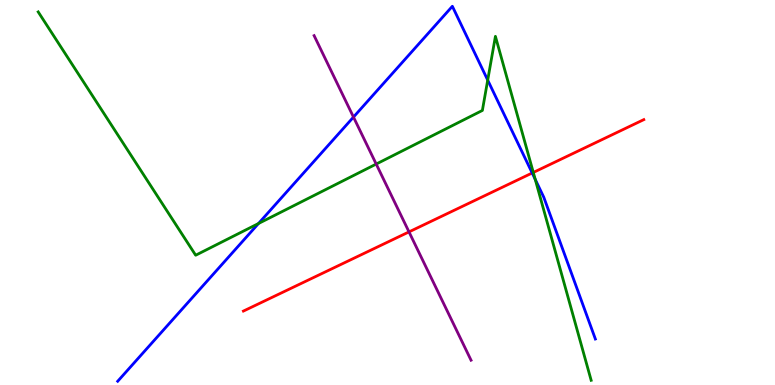[{'lines': ['blue', 'red'], 'intersections': [{'x': 6.87, 'y': 5.51}]}, {'lines': ['green', 'red'], 'intersections': [{'x': 6.88, 'y': 5.52}]}, {'lines': ['purple', 'red'], 'intersections': [{'x': 5.28, 'y': 3.98}]}, {'lines': ['blue', 'green'], 'intersections': [{'x': 3.34, 'y': 4.19}, {'x': 6.29, 'y': 7.92}, {'x': 6.91, 'y': 5.34}]}, {'lines': ['blue', 'purple'], 'intersections': [{'x': 4.56, 'y': 6.96}]}, {'lines': ['green', 'purple'], 'intersections': [{'x': 4.85, 'y': 5.74}]}]